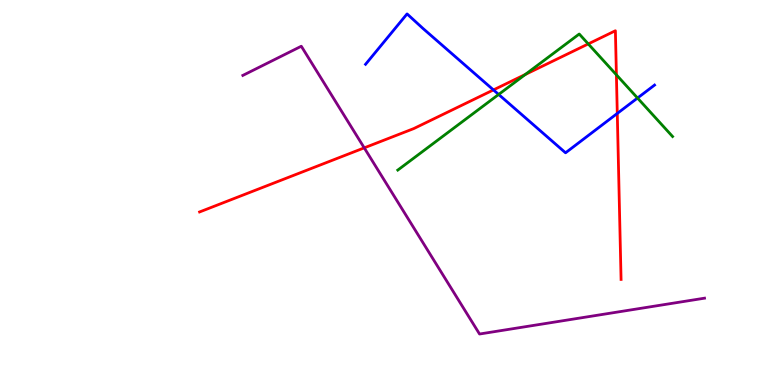[{'lines': ['blue', 'red'], 'intersections': [{'x': 6.37, 'y': 7.66}, {'x': 7.96, 'y': 7.05}]}, {'lines': ['green', 'red'], 'intersections': [{'x': 6.78, 'y': 8.07}, {'x': 7.59, 'y': 8.86}, {'x': 7.95, 'y': 8.06}]}, {'lines': ['purple', 'red'], 'intersections': [{'x': 4.7, 'y': 6.16}]}, {'lines': ['blue', 'green'], 'intersections': [{'x': 6.43, 'y': 7.55}, {'x': 8.23, 'y': 7.45}]}, {'lines': ['blue', 'purple'], 'intersections': []}, {'lines': ['green', 'purple'], 'intersections': []}]